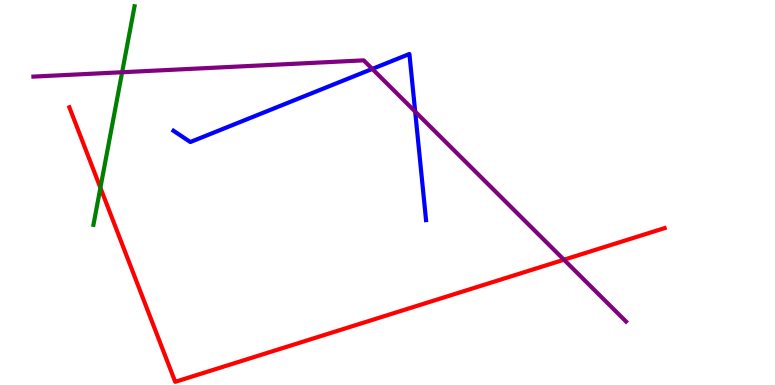[{'lines': ['blue', 'red'], 'intersections': []}, {'lines': ['green', 'red'], 'intersections': [{'x': 1.3, 'y': 5.12}]}, {'lines': ['purple', 'red'], 'intersections': [{'x': 7.28, 'y': 3.25}]}, {'lines': ['blue', 'green'], 'intersections': []}, {'lines': ['blue', 'purple'], 'intersections': [{'x': 4.8, 'y': 8.21}, {'x': 5.36, 'y': 7.1}]}, {'lines': ['green', 'purple'], 'intersections': [{'x': 1.58, 'y': 8.12}]}]